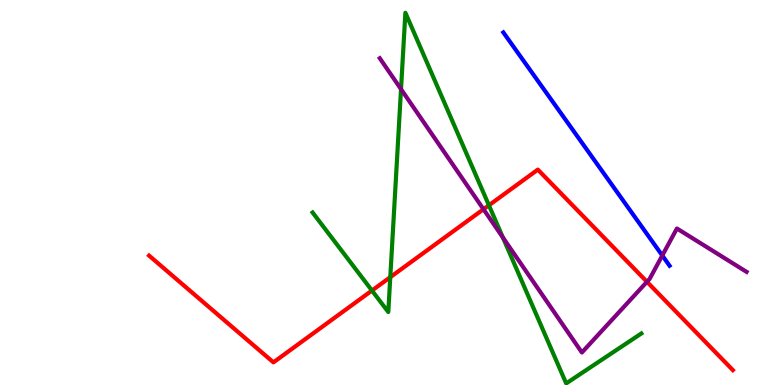[{'lines': ['blue', 'red'], 'intersections': []}, {'lines': ['green', 'red'], 'intersections': [{'x': 4.8, 'y': 2.45}, {'x': 5.04, 'y': 2.8}, {'x': 6.31, 'y': 4.67}]}, {'lines': ['purple', 'red'], 'intersections': [{'x': 6.24, 'y': 4.57}, {'x': 8.35, 'y': 2.68}]}, {'lines': ['blue', 'green'], 'intersections': []}, {'lines': ['blue', 'purple'], 'intersections': [{'x': 8.55, 'y': 3.36}]}, {'lines': ['green', 'purple'], 'intersections': [{'x': 5.17, 'y': 7.68}, {'x': 6.49, 'y': 3.83}]}]